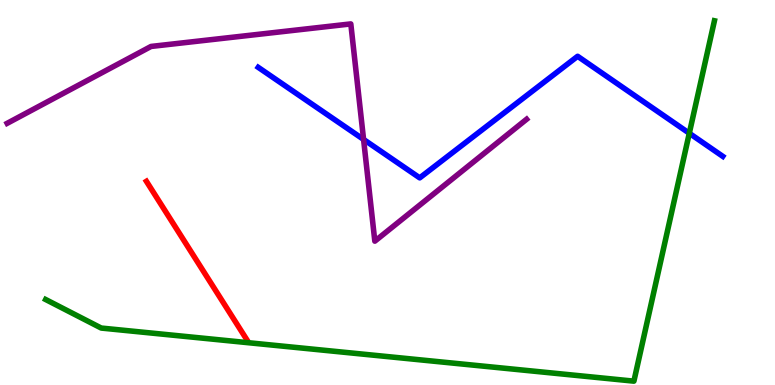[{'lines': ['blue', 'red'], 'intersections': []}, {'lines': ['green', 'red'], 'intersections': []}, {'lines': ['purple', 'red'], 'intersections': []}, {'lines': ['blue', 'green'], 'intersections': [{'x': 8.89, 'y': 6.54}]}, {'lines': ['blue', 'purple'], 'intersections': [{'x': 4.69, 'y': 6.38}]}, {'lines': ['green', 'purple'], 'intersections': []}]